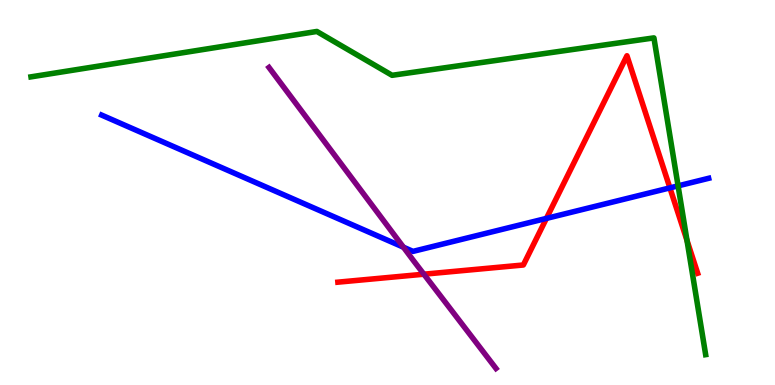[{'lines': ['blue', 'red'], 'intersections': [{'x': 7.05, 'y': 4.33}, {'x': 8.64, 'y': 5.12}]}, {'lines': ['green', 'red'], 'intersections': [{'x': 8.86, 'y': 3.75}]}, {'lines': ['purple', 'red'], 'intersections': [{'x': 5.47, 'y': 2.88}]}, {'lines': ['blue', 'green'], 'intersections': [{'x': 8.75, 'y': 5.17}]}, {'lines': ['blue', 'purple'], 'intersections': [{'x': 5.21, 'y': 3.58}]}, {'lines': ['green', 'purple'], 'intersections': []}]